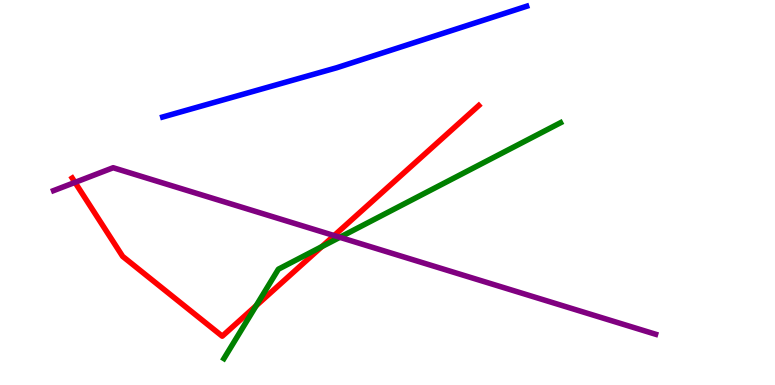[{'lines': ['blue', 'red'], 'intersections': []}, {'lines': ['green', 'red'], 'intersections': [{'x': 3.31, 'y': 2.06}, {'x': 4.15, 'y': 3.59}]}, {'lines': ['purple', 'red'], 'intersections': [{'x': 0.968, 'y': 5.26}, {'x': 4.31, 'y': 3.88}]}, {'lines': ['blue', 'green'], 'intersections': []}, {'lines': ['blue', 'purple'], 'intersections': []}, {'lines': ['green', 'purple'], 'intersections': [{'x': 4.38, 'y': 3.84}]}]